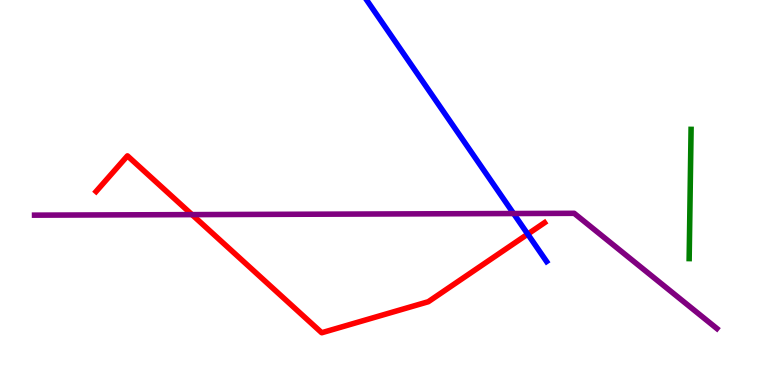[{'lines': ['blue', 'red'], 'intersections': [{'x': 6.81, 'y': 3.92}]}, {'lines': ['green', 'red'], 'intersections': []}, {'lines': ['purple', 'red'], 'intersections': [{'x': 2.48, 'y': 4.43}]}, {'lines': ['blue', 'green'], 'intersections': []}, {'lines': ['blue', 'purple'], 'intersections': [{'x': 6.63, 'y': 4.45}]}, {'lines': ['green', 'purple'], 'intersections': []}]